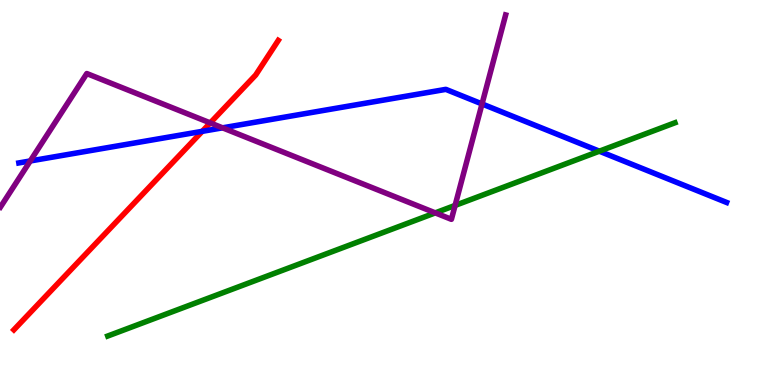[{'lines': ['blue', 'red'], 'intersections': [{'x': 2.61, 'y': 6.59}]}, {'lines': ['green', 'red'], 'intersections': []}, {'lines': ['purple', 'red'], 'intersections': [{'x': 2.71, 'y': 6.81}]}, {'lines': ['blue', 'green'], 'intersections': [{'x': 7.73, 'y': 6.07}]}, {'lines': ['blue', 'purple'], 'intersections': [{'x': 0.39, 'y': 5.82}, {'x': 2.87, 'y': 6.68}, {'x': 6.22, 'y': 7.3}]}, {'lines': ['green', 'purple'], 'intersections': [{'x': 5.62, 'y': 4.47}, {'x': 5.87, 'y': 4.66}]}]